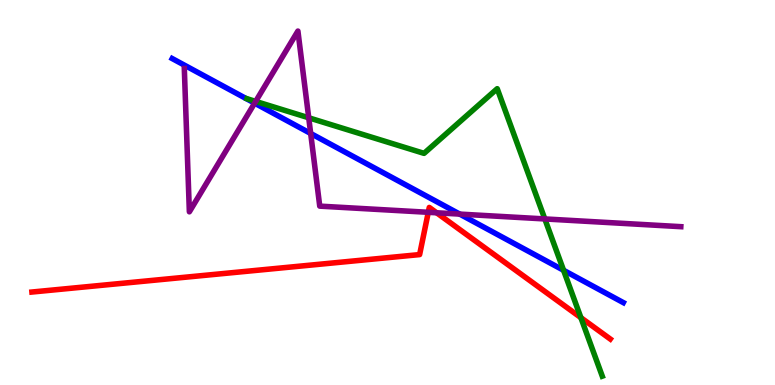[{'lines': ['blue', 'red'], 'intersections': []}, {'lines': ['green', 'red'], 'intersections': [{'x': 7.5, 'y': 1.75}]}, {'lines': ['purple', 'red'], 'intersections': [{'x': 5.53, 'y': 4.49}, {'x': 5.63, 'y': 4.47}]}, {'lines': ['blue', 'green'], 'intersections': [{'x': 7.27, 'y': 2.98}]}, {'lines': ['blue', 'purple'], 'intersections': [{'x': 3.29, 'y': 7.32}, {'x': 4.01, 'y': 6.53}, {'x': 5.93, 'y': 4.44}]}, {'lines': ['green', 'purple'], 'intersections': [{'x': 3.3, 'y': 7.37}, {'x': 3.98, 'y': 6.94}, {'x': 7.03, 'y': 4.31}]}]